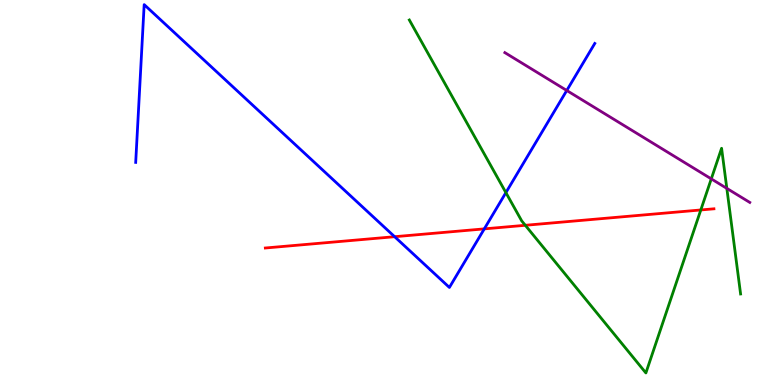[{'lines': ['blue', 'red'], 'intersections': [{'x': 5.09, 'y': 3.85}, {'x': 6.25, 'y': 4.06}]}, {'lines': ['green', 'red'], 'intersections': [{'x': 6.78, 'y': 4.15}, {'x': 9.04, 'y': 4.55}]}, {'lines': ['purple', 'red'], 'intersections': []}, {'lines': ['blue', 'green'], 'intersections': [{'x': 6.53, 'y': 5.0}]}, {'lines': ['blue', 'purple'], 'intersections': [{'x': 7.31, 'y': 7.65}]}, {'lines': ['green', 'purple'], 'intersections': [{'x': 9.18, 'y': 5.35}, {'x': 9.38, 'y': 5.11}]}]